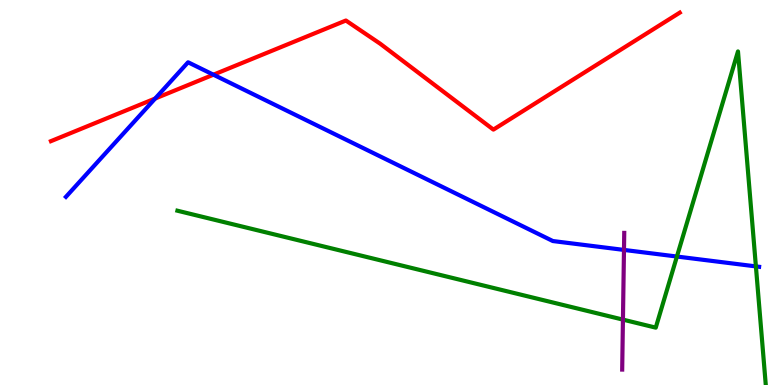[{'lines': ['blue', 'red'], 'intersections': [{'x': 2.0, 'y': 7.44}, {'x': 2.75, 'y': 8.06}]}, {'lines': ['green', 'red'], 'intersections': []}, {'lines': ['purple', 'red'], 'intersections': []}, {'lines': ['blue', 'green'], 'intersections': [{'x': 8.73, 'y': 3.34}, {'x': 9.75, 'y': 3.08}]}, {'lines': ['blue', 'purple'], 'intersections': [{'x': 8.05, 'y': 3.51}]}, {'lines': ['green', 'purple'], 'intersections': [{'x': 8.04, 'y': 1.7}]}]